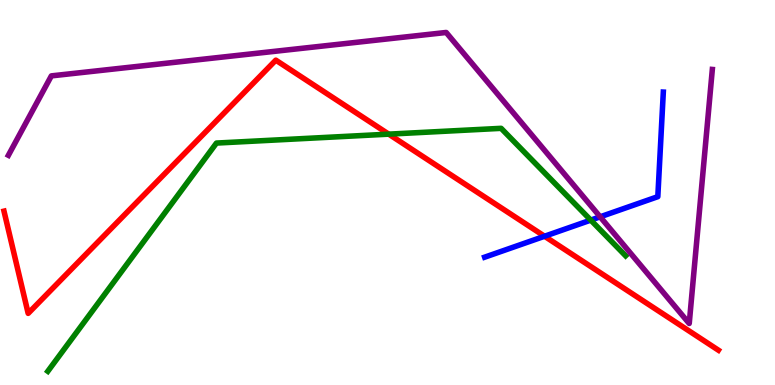[{'lines': ['blue', 'red'], 'intersections': [{'x': 7.03, 'y': 3.86}]}, {'lines': ['green', 'red'], 'intersections': [{'x': 5.02, 'y': 6.52}]}, {'lines': ['purple', 'red'], 'intersections': []}, {'lines': ['blue', 'green'], 'intersections': [{'x': 7.62, 'y': 4.28}]}, {'lines': ['blue', 'purple'], 'intersections': [{'x': 7.74, 'y': 4.37}]}, {'lines': ['green', 'purple'], 'intersections': []}]